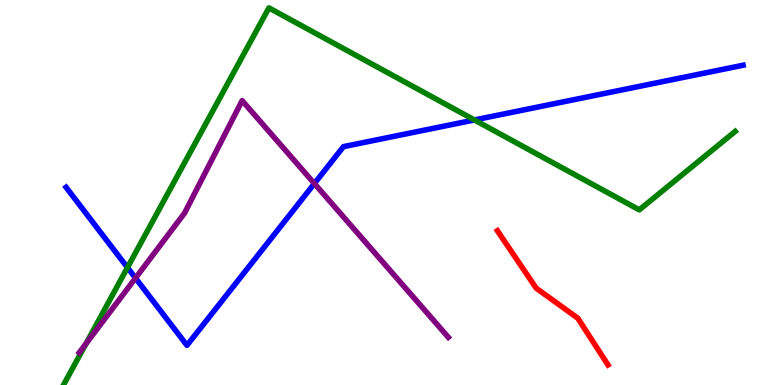[{'lines': ['blue', 'red'], 'intersections': []}, {'lines': ['green', 'red'], 'intersections': []}, {'lines': ['purple', 'red'], 'intersections': []}, {'lines': ['blue', 'green'], 'intersections': [{'x': 1.64, 'y': 3.05}, {'x': 6.12, 'y': 6.88}]}, {'lines': ['blue', 'purple'], 'intersections': [{'x': 1.75, 'y': 2.78}, {'x': 4.06, 'y': 5.23}]}, {'lines': ['green', 'purple'], 'intersections': [{'x': 1.11, 'y': 1.07}]}]